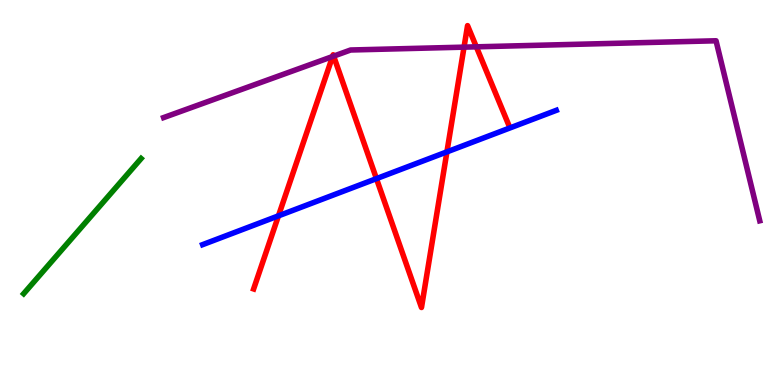[{'lines': ['blue', 'red'], 'intersections': [{'x': 3.59, 'y': 4.39}, {'x': 4.86, 'y': 5.36}, {'x': 5.77, 'y': 6.06}]}, {'lines': ['green', 'red'], 'intersections': []}, {'lines': ['purple', 'red'], 'intersections': [{'x': 4.29, 'y': 8.53}, {'x': 4.31, 'y': 8.54}, {'x': 5.99, 'y': 8.78}, {'x': 6.15, 'y': 8.78}]}, {'lines': ['blue', 'green'], 'intersections': []}, {'lines': ['blue', 'purple'], 'intersections': []}, {'lines': ['green', 'purple'], 'intersections': []}]